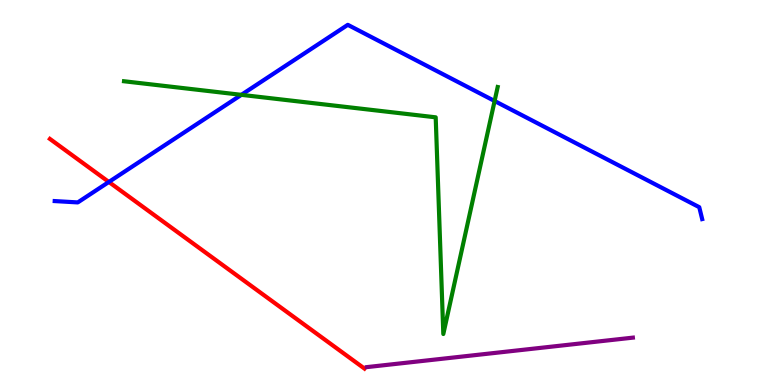[{'lines': ['blue', 'red'], 'intersections': [{'x': 1.4, 'y': 5.27}]}, {'lines': ['green', 'red'], 'intersections': []}, {'lines': ['purple', 'red'], 'intersections': []}, {'lines': ['blue', 'green'], 'intersections': [{'x': 3.11, 'y': 7.54}, {'x': 6.38, 'y': 7.38}]}, {'lines': ['blue', 'purple'], 'intersections': []}, {'lines': ['green', 'purple'], 'intersections': []}]